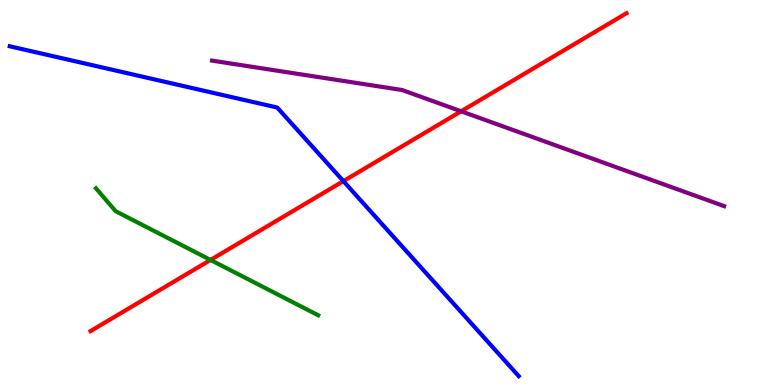[{'lines': ['blue', 'red'], 'intersections': [{'x': 4.43, 'y': 5.3}]}, {'lines': ['green', 'red'], 'intersections': [{'x': 2.72, 'y': 3.25}]}, {'lines': ['purple', 'red'], 'intersections': [{'x': 5.95, 'y': 7.11}]}, {'lines': ['blue', 'green'], 'intersections': []}, {'lines': ['blue', 'purple'], 'intersections': []}, {'lines': ['green', 'purple'], 'intersections': []}]